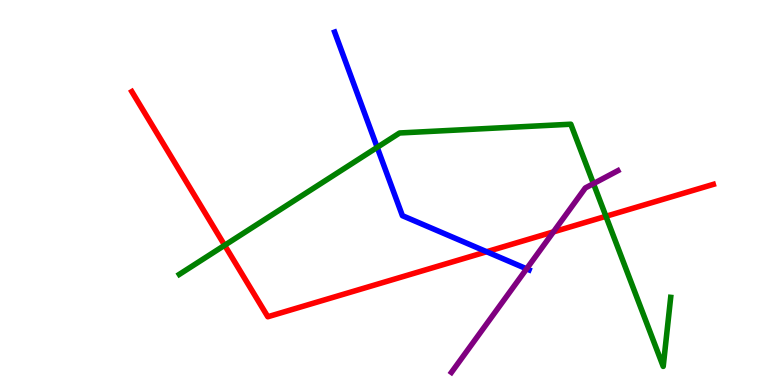[{'lines': ['blue', 'red'], 'intersections': [{'x': 6.28, 'y': 3.46}]}, {'lines': ['green', 'red'], 'intersections': [{'x': 2.9, 'y': 3.63}, {'x': 7.82, 'y': 4.38}]}, {'lines': ['purple', 'red'], 'intersections': [{'x': 7.14, 'y': 3.98}]}, {'lines': ['blue', 'green'], 'intersections': [{'x': 4.87, 'y': 6.17}]}, {'lines': ['blue', 'purple'], 'intersections': [{'x': 6.8, 'y': 3.02}]}, {'lines': ['green', 'purple'], 'intersections': [{'x': 7.66, 'y': 5.23}]}]